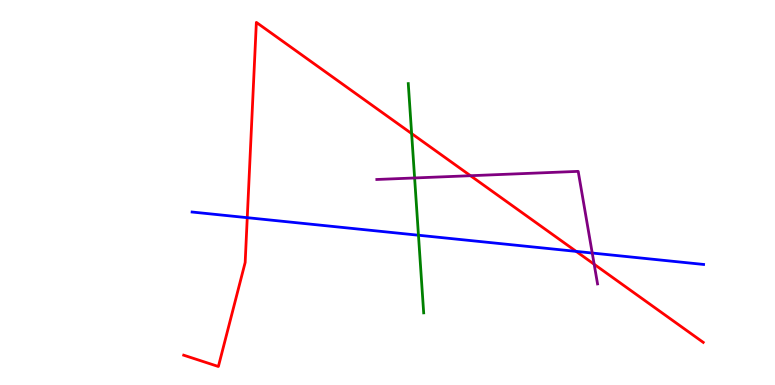[{'lines': ['blue', 'red'], 'intersections': [{'x': 3.19, 'y': 4.35}, {'x': 7.43, 'y': 3.47}]}, {'lines': ['green', 'red'], 'intersections': [{'x': 5.31, 'y': 6.53}]}, {'lines': ['purple', 'red'], 'intersections': [{'x': 6.07, 'y': 5.44}, {'x': 7.67, 'y': 3.14}]}, {'lines': ['blue', 'green'], 'intersections': [{'x': 5.4, 'y': 3.89}]}, {'lines': ['blue', 'purple'], 'intersections': [{'x': 7.64, 'y': 3.43}]}, {'lines': ['green', 'purple'], 'intersections': [{'x': 5.35, 'y': 5.38}]}]